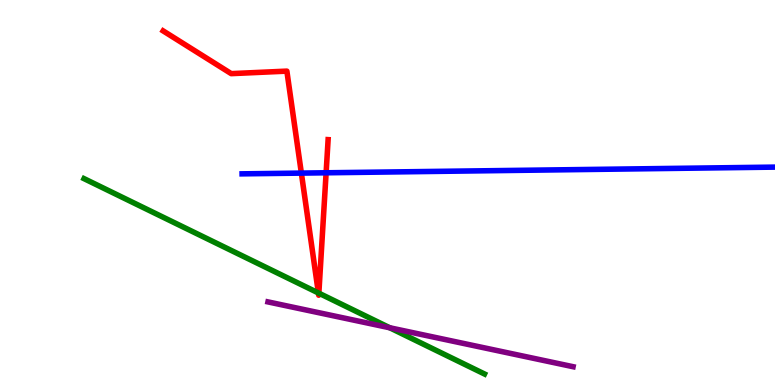[{'lines': ['blue', 'red'], 'intersections': [{'x': 3.89, 'y': 5.5}, {'x': 4.21, 'y': 5.51}]}, {'lines': ['green', 'red'], 'intersections': [{'x': 4.11, 'y': 2.39}, {'x': 4.11, 'y': 2.38}]}, {'lines': ['purple', 'red'], 'intersections': []}, {'lines': ['blue', 'green'], 'intersections': []}, {'lines': ['blue', 'purple'], 'intersections': []}, {'lines': ['green', 'purple'], 'intersections': [{'x': 5.03, 'y': 1.49}]}]